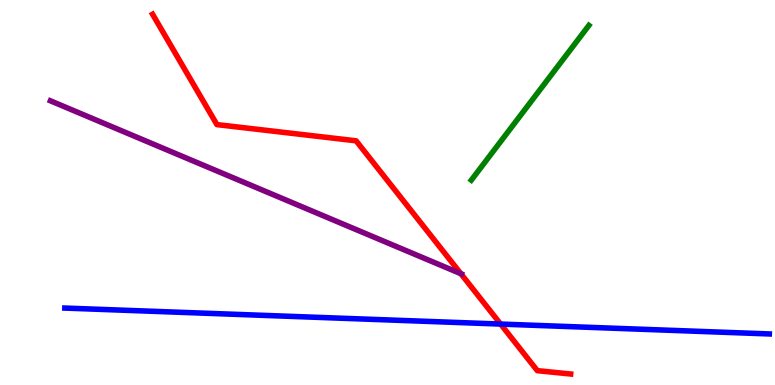[{'lines': ['blue', 'red'], 'intersections': [{'x': 6.46, 'y': 1.58}]}, {'lines': ['green', 'red'], 'intersections': []}, {'lines': ['purple', 'red'], 'intersections': [{'x': 5.95, 'y': 2.89}]}, {'lines': ['blue', 'green'], 'intersections': []}, {'lines': ['blue', 'purple'], 'intersections': []}, {'lines': ['green', 'purple'], 'intersections': []}]